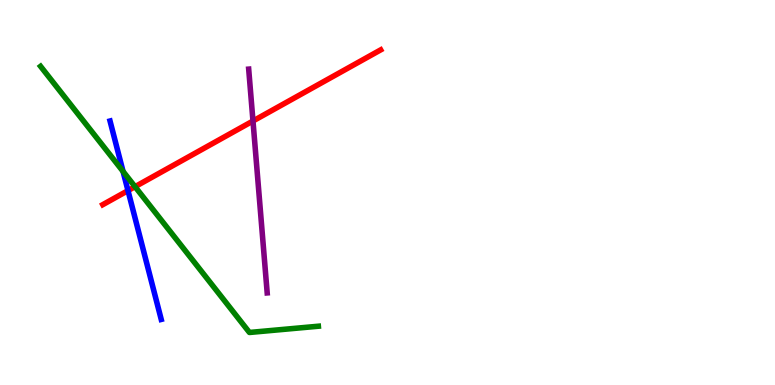[{'lines': ['blue', 'red'], 'intersections': [{'x': 1.65, 'y': 5.05}]}, {'lines': ['green', 'red'], 'intersections': [{'x': 1.74, 'y': 5.15}]}, {'lines': ['purple', 'red'], 'intersections': [{'x': 3.26, 'y': 6.86}]}, {'lines': ['blue', 'green'], 'intersections': [{'x': 1.59, 'y': 5.55}]}, {'lines': ['blue', 'purple'], 'intersections': []}, {'lines': ['green', 'purple'], 'intersections': []}]